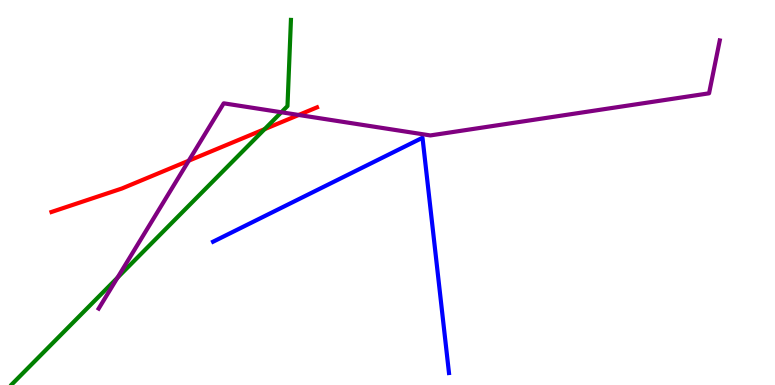[{'lines': ['blue', 'red'], 'intersections': []}, {'lines': ['green', 'red'], 'intersections': [{'x': 3.41, 'y': 6.65}]}, {'lines': ['purple', 'red'], 'intersections': [{'x': 2.44, 'y': 5.83}, {'x': 3.85, 'y': 7.01}]}, {'lines': ['blue', 'green'], 'intersections': []}, {'lines': ['blue', 'purple'], 'intersections': []}, {'lines': ['green', 'purple'], 'intersections': [{'x': 1.52, 'y': 2.79}, {'x': 3.63, 'y': 7.08}]}]